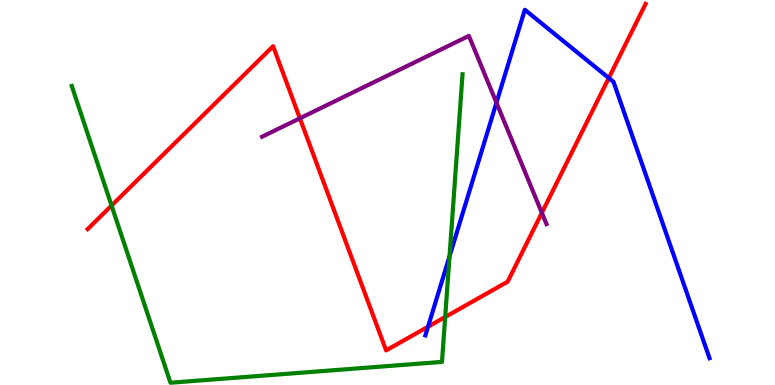[{'lines': ['blue', 'red'], 'intersections': [{'x': 5.52, 'y': 1.51}, {'x': 7.86, 'y': 7.97}]}, {'lines': ['green', 'red'], 'intersections': [{'x': 1.44, 'y': 4.66}, {'x': 5.74, 'y': 1.77}]}, {'lines': ['purple', 'red'], 'intersections': [{'x': 3.87, 'y': 6.93}, {'x': 6.99, 'y': 4.47}]}, {'lines': ['blue', 'green'], 'intersections': [{'x': 5.8, 'y': 3.34}]}, {'lines': ['blue', 'purple'], 'intersections': [{'x': 6.41, 'y': 7.33}]}, {'lines': ['green', 'purple'], 'intersections': []}]